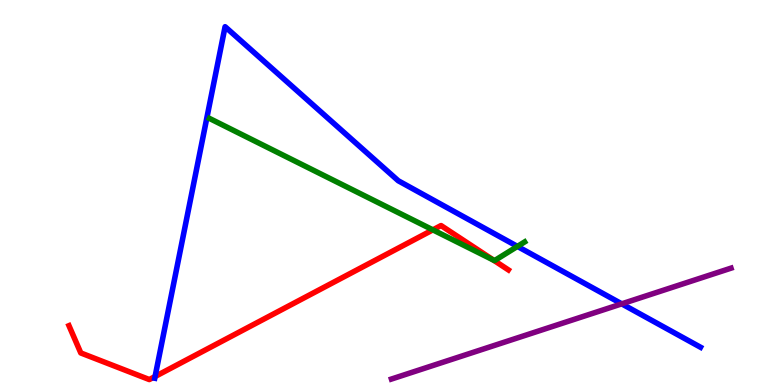[{'lines': ['blue', 'red'], 'intersections': [{'x': 2.0, 'y': 0.22}]}, {'lines': ['green', 'red'], 'intersections': [{'x': 5.59, 'y': 4.03}, {'x': 6.37, 'y': 3.24}]}, {'lines': ['purple', 'red'], 'intersections': []}, {'lines': ['blue', 'green'], 'intersections': [{'x': 6.68, 'y': 3.6}]}, {'lines': ['blue', 'purple'], 'intersections': [{'x': 8.02, 'y': 2.11}]}, {'lines': ['green', 'purple'], 'intersections': []}]